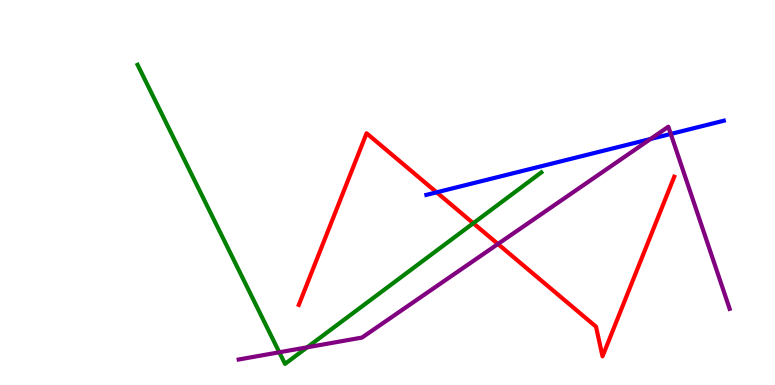[{'lines': ['blue', 'red'], 'intersections': [{'x': 5.63, 'y': 5.0}]}, {'lines': ['green', 'red'], 'intersections': [{'x': 6.11, 'y': 4.2}]}, {'lines': ['purple', 'red'], 'intersections': [{'x': 6.43, 'y': 3.66}]}, {'lines': ['blue', 'green'], 'intersections': []}, {'lines': ['blue', 'purple'], 'intersections': [{'x': 8.39, 'y': 6.39}, {'x': 8.66, 'y': 6.52}]}, {'lines': ['green', 'purple'], 'intersections': [{'x': 3.6, 'y': 0.85}, {'x': 3.96, 'y': 0.979}]}]